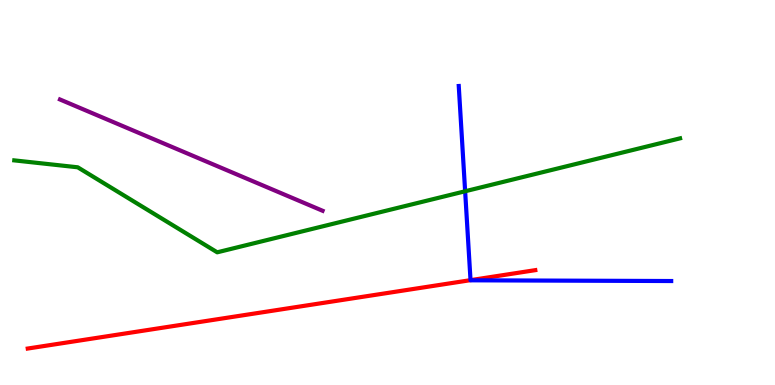[{'lines': ['blue', 'red'], 'intersections': [{'x': 6.07, 'y': 2.72}]}, {'lines': ['green', 'red'], 'intersections': []}, {'lines': ['purple', 'red'], 'intersections': []}, {'lines': ['blue', 'green'], 'intersections': [{'x': 6.0, 'y': 5.03}]}, {'lines': ['blue', 'purple'], 'intersections': []}, {'lines': ['green', 'purple'], 'intersections': []}]